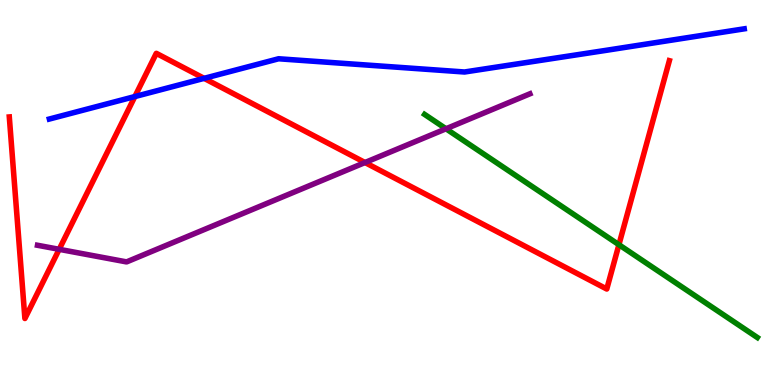[{'lines': ['blue', 'red'], 'intersections': [{'x': 1.74, 'y': 7.49}, {'x': 2.63, 'y': 7.96}]}, {'lines': ['green', 'red'], 'intersections': [{'x': 7.99, 'y': 3.64}]}, {'lines': ['purple', 'red'], 'intersections': [{'x': 0.764, 'y': 3.52}, {'x': 4.71, 'y': 5.78}]}, {'lines': ['blue', 'green'], 'intersections': []}, {'lines': ['blue', 'purple'], 'intersections': []}, {'lines': ['green', 'purple'], 'intersections': [{'x': 5.75, 'y': 6.66}]}]